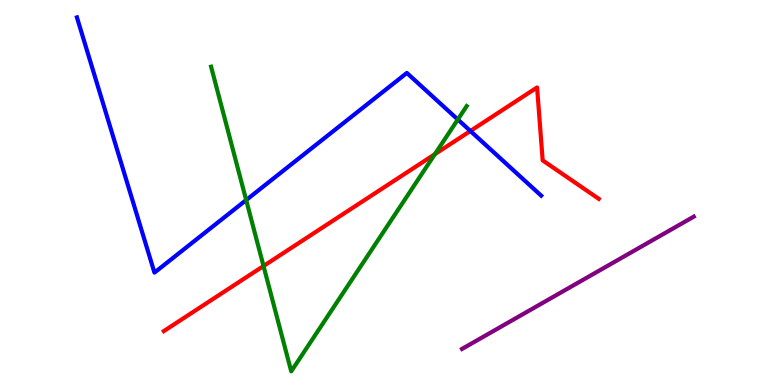[{'lines': ['blue', 'red'], 'intersections': [{'x': 6.07, 'y': 6.6}]}, {'lines': ['green', 'red'], 'intersections': [{'x': 3.4, 'y': 3.09}, {'x': 5.61, 'y': 6.0}]}, {'lines': ['purple', 'red'], 'intersections': []}, {'lines': ['blue', 'green'], 'intersections': [{'x': 3.18, 'y': 4.8}, {'x': 5.91, 'y': 6.9}]}, {'lines': ['blue', 'purple'], 'intersections': []}, {'lines': ['green', 'purple'], 'intersections': []}]